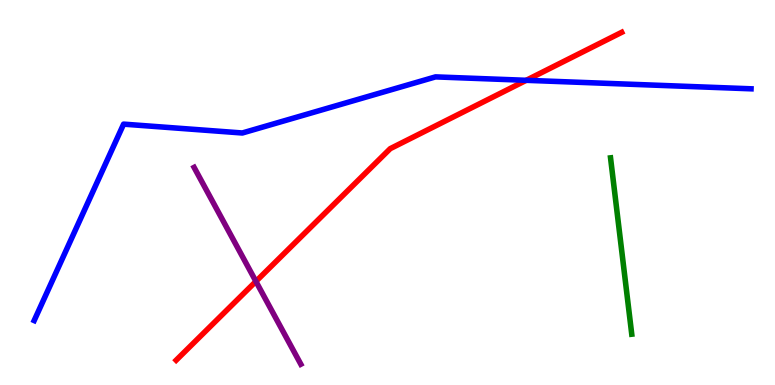[{'lines': ['blue', 'red'], 'intersections': [{'x': 6.79, 'y': 7.91}]}, {'lines': ['green', 'red'], 'intersections': []}, {'lines': ['purple', 'red'], 'intersections': [{'x': 3.3, 'y': 2.69}]}, {'lines': ['blue', 'green'], 'intersections': []}, {'lines': ['blue', 'purple'], 'intersections': []}, {'lines': ['green', 'purple'], 'intersections': []}]